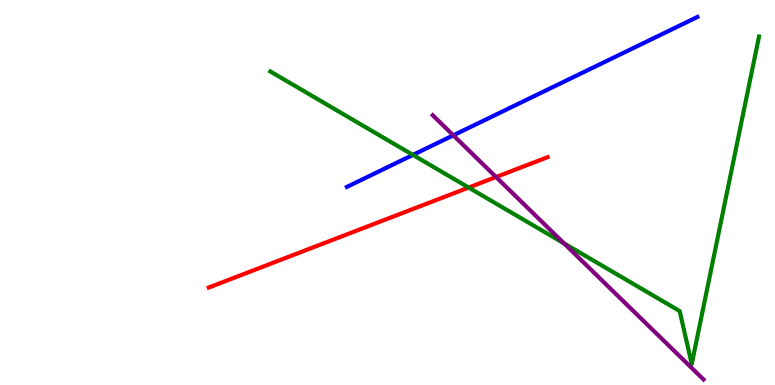[{'lines': ['blue', 'red'], 'intersections': []}, {'lines': ['green', 'red'], 'intersections': [{'x': 6.05, 'y': 5.13}]}, {'lines': ['purple', 'red'], 'intersections': [{'x': 6.4, 'y': 5.4}]}, {'lines': ['blue', 'green'], 'intersections': [{'x': 5.33, 'y': 5.98}]}, {'lines': ['blue', 'purple'], 'intersections': [{'x': 5.85, 'y': 6.49}]}, {'lines': ['green', 'purple'], 'intersections': [{'x': 7.28, 'y': 3.68}]}]